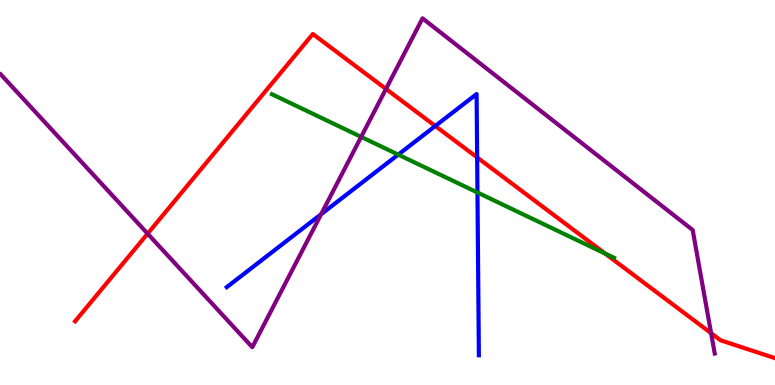[{'lines': ['blue', 'red'], 'intersections': [{'x': 5.62, 'y': 6.73}, {'x': 6.16, 'y': 5.91}]}, {'lines': ['green', 'red'], 'intersections': [{'x': 7.81, 'y': 3.41}]}, {'lines': ['purple', 'red'], 'intersections': [{'x': 1.9, 'y': 3.93}, {'x': 4.98, 'y': 7.69}, {'x': 9.18, 'y': 1.35}]}, {'lines': ['blue', 'green'], 'intersections': [{'x': 5.14, 'y': 5.98}, {'x': 6.16, 'y': 5.0}]}, {'lines': ['blue', 'purple'], 'intersections': [{'x': 4.14, 'y': 4.44}]}, {'lines': ['green', 'purple'], 'intersections': [{'x': 4.66, 'y': 6.44}]}]